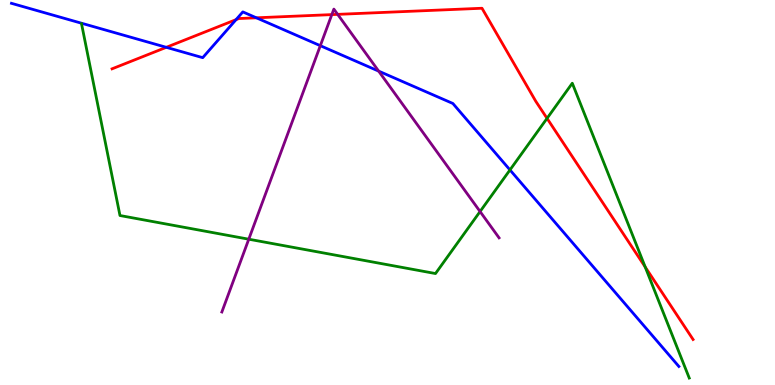[{'lines': ['blue', 'red'], 'intersections': [{'x': 2.15, 'y': 8.77}, {'x': 3.05, 'y': 9.49}, {'x': 3.31, 'y': 9.54}]}, {'lines': ['green', 'red'], 'intersections': [{'x': 7.06, 'y': 6.93}, {'x': 8.32, 'y': 3.07}]}, {'lines': ['purple', 'red'], 'intersections': [{'x': 4.28, 'y': 9.62}, {'x': 4.36, 'y': 9.63}]}, {'lines': ['blue', 'green'], 'intersections': [{'x': 6.58, 'y': 5.59}]}, {'lines': ['blue', 'purple'], 'intersections': [{'x': 4.13, 'y': 8.81}, {'x': 4.89, 'y': 8.15}]}, {'lines': ['green', 'purple'], 'intersections': [{'x': 3.21, 'y': 3.79}, {'x': 6.19, 'y': 4.51}]}]